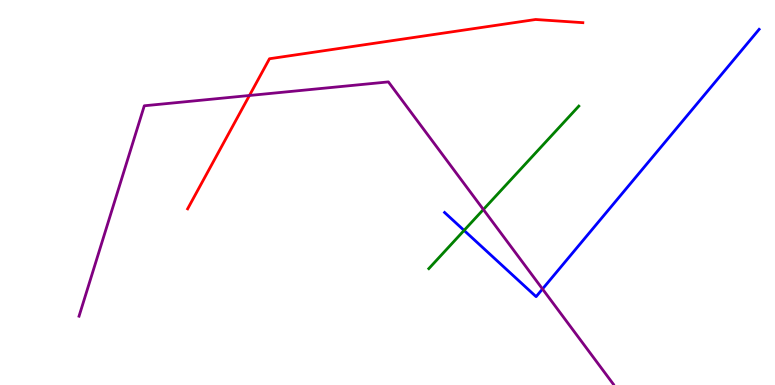[{'lines': ['blue', 'red'], 'intersections': []}, {'lines': ['green', 'red'], 'intersections': []}, {'lines': ['purple', 'red'], 'intersections': [{'x': 3.22, 'y': 7.52}]}, {'lines': ['blue', 'green'], 'intersections': [{'x': 5.99, 'y': 4.02}]}, {'lines': ['blue', 'purple'], 'intersections': [{'x': 7.0, 'y': 2.49}]}, {'lines': ['green', 'purple'], 'intersections': [{'x': 6.24, 'y': 4.56}]}]